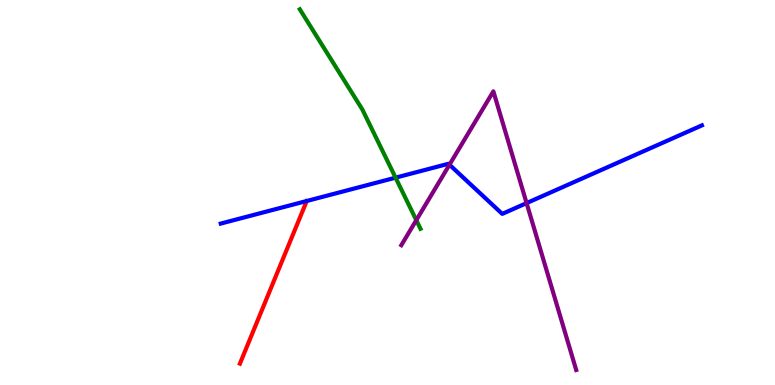[{'lines': ['blue', 'red'], 'intersections': []}, {'lines': ['green', 'red'], 'intersections': []}, {'lines': ['purple', 'red'], 'intersections': []}, {'lines': ['blue', 'green'], 'intersections': [{'x': 5.1, 'y': 5.39}]}, {'lines': ['blue', 'purple'], 'intersections': [{'x': 5.8, 'y': 5.72}, {'x': 6.79, 'y': 4.72}]}, {'lines': ['green', 'purple'], 'intersections': [{'x': 5.37, 'y': 4.28}]}]